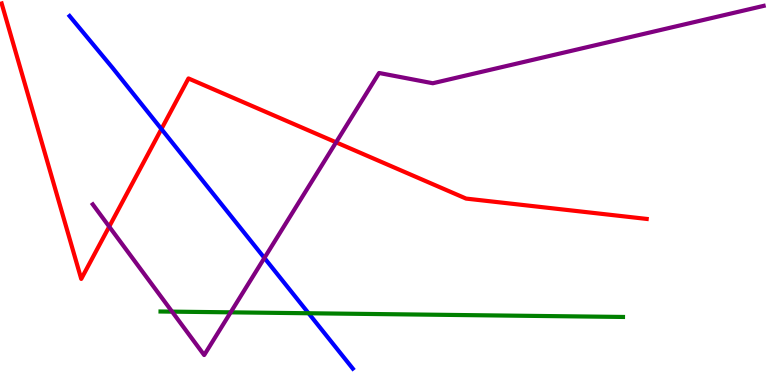[{'lines': ['blue', 'red'], 'intersections': [{'x': 2.08, 'y': 6.65}]}, {'lines': ['green', 'red'], 'intersections': []}, {'lines': ['purple', 'red'], 'intersections': [{'x': 1.41, 'y': 4.11}, {'x': 4.34, 'y': 6.3}]}, {'lines': ['blue', 'green'], 'intersections': [{'x': 3.98, 'y': 1.86}]}, {'lines': ['blue', 'purple'], 'intersections': [{'x': 3.41, 'y': 3.3}]}, {'lines': ['green', 'purple'], 'intersections': [{'x': 2.22, 'y': 1.91}, {'x': 2.98, 'y': 1.89}]}]